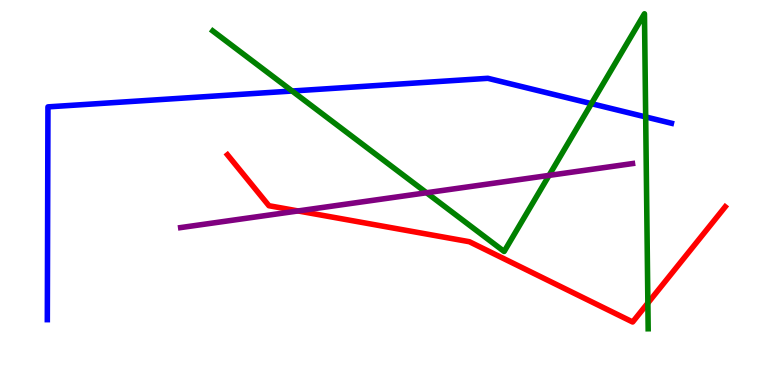[{'lines': ['blue', 'red'], 'intersections': []}, {'lines': ['green', 'red'], 'intersections': [{'x': 8.36, 'y': 2.13}]}, {'lines': ['purple', 'red'], 'intersections': [{'x': 3.85, 'y': 4.52}]}, {'lines': ['blue', 'green'], 'intersections': [{'x': 3.77, 'y': 7.64}, {'x': 7.63, 'y': 7.31}, {'x': 8.33, 'y': 6.96}]}, {'lines': ['blue', 'purple'], 'intersections': []}, {'lines': ['green', 'purple'], 'intersections': [{'x': 5.5, 'y': 4.99}, {'x': 7.08, 'y': 5.44}]}]